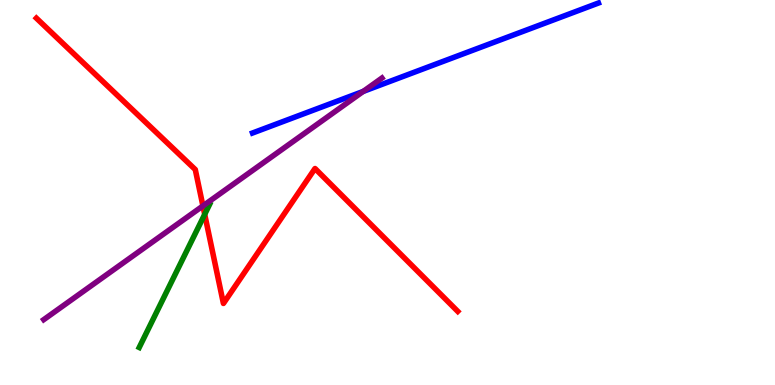[{'lines': ['blue', 'red'], 'intersections': []}, {'lines': ['green', 'red'], 'intersections': [{'x': 2.64, 'y': 4.43}]}, {'lines': ['purple', 'red'], 'intersections': [{'x': 2.62, 'y': 4.65}]}, {'lines': ['blue', 'green'], 'intersections': []}, {'lines': ['blue', 'purple'], 'intersections': [{'x': 4.69, 'y': 7.63}]}, {'lines': ['green', 'purple'], 'intersections': []}]